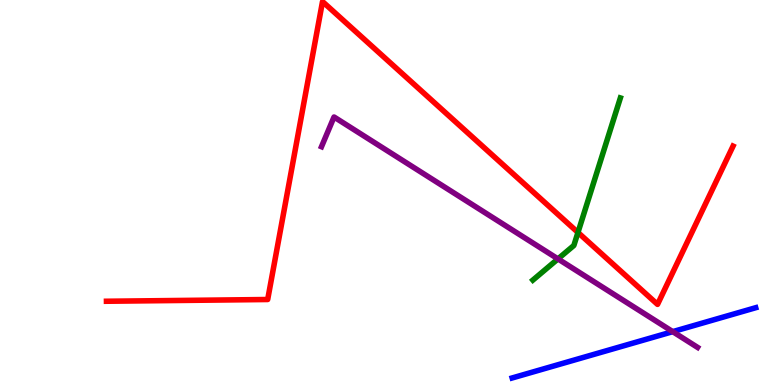[{'lines': ['blue', 'red'], 'intersections': []}, {'lines': ['green', 'red'], 'intersections': [{'x': 7.46, 'y': 3.96}]}, {'lines': ['purple', 'red'], 'intersections': []}, {'lines': ['blue', 'green'], 'intersections': []}, {'lines': ['blue', 'purple'], 'intersections': [{'x': 8.68, 'y': 1.39}]}, {'lines': ['green', 'purple'], 'intersections': [{'x': 7.2, 'y': 3.28}]}]